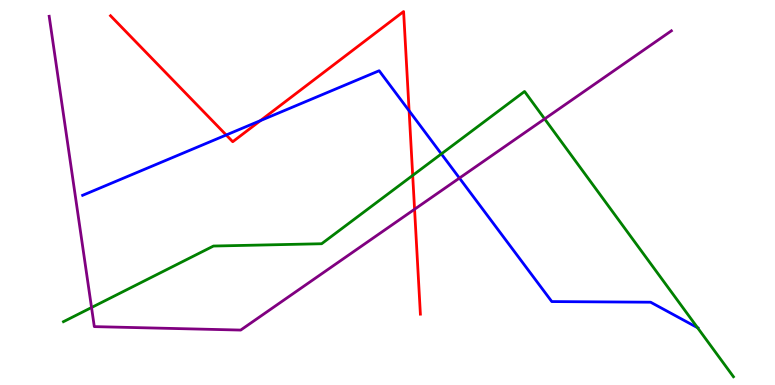[{'lines': ['blue', 'red'], 'intersections': [{'x': 2.92, 'y': 6.49}, {'x': 3.36, 'y': 6.87}, {'x': 5.28, 'y': 7.12}]}, {'lines': ['green', 'red'], 'intersections': [{'x': 5.33, 'y': 5.44}]}, {'lines': ['purple', 'red'], 'intersections': [{'x': 5.35, 'y': 4.56}]}, {'lines': ['blue', 'green'], 'intersections': [{'x': 5.69, 'y': 6.0}, {'x': 9.0, 'y': 1.49}]}, {'lines': ['blue', 'purple'], 'intersections': [{'x': 5.93, 'y': 5.37}]}, {'lines': ['green', 'purple'], 'intersections': [{'x': 1.18, 'y': 2.01}, {'x': 7.03, 'y': 6.91}]}]